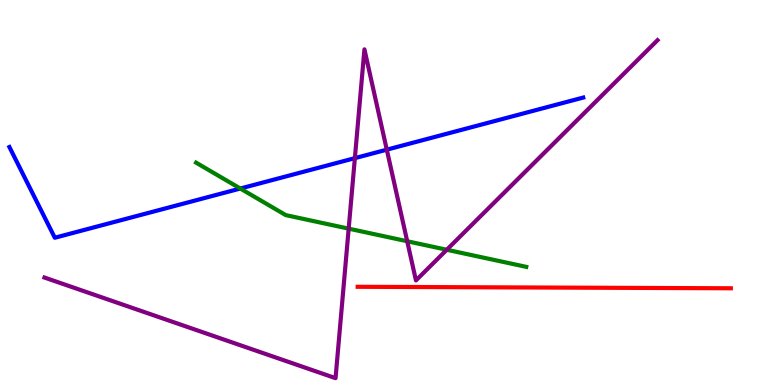[{'lines': ['blue', 'red'], 'intersections': []}, {'lines': ['green', 'red'], 'intersections': []}, {'lines': ['purple', 'red'], 'intersections': []}, {'lines': ['blue', 'green'], 'intersections': [{'x': 3.1, 'y': 5.1}]}, {'lines': ['blue', 'purple'], 'intersections': [{'x': 4.58, 'y': 5.89}, {'x': 4.99, 'y': 6.11}]}, {'lines': ['green', 'purple'], 'intersections': [{'x': 4.5, 'y': 4.06}, {'x': 5.25, 'y': 3.73}, {'x': 5.76, 'y': 3.51}]}]